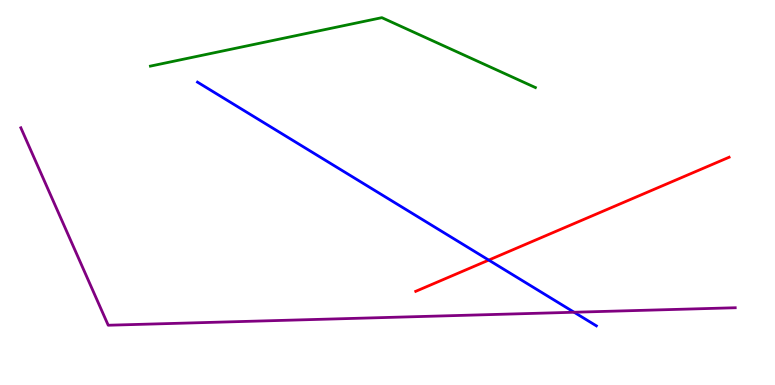[{'lines': ['blue', 'red'], 'intersections': [{'x': 6.31, 'y': 3.24}]}, {'lines': ['green', 'red'], 'intersections': []}, {'lines': ['purple', 'red'], 'intersections': []}, {'lines': ['blue', 'green'], 'intersections': []}, {'lines': ['blue', 'purple'], 'intersections': [{'x': 7.41, 'y': 1.89}]}, {'lines': ['green', 'purple'], 'intersections': []}]